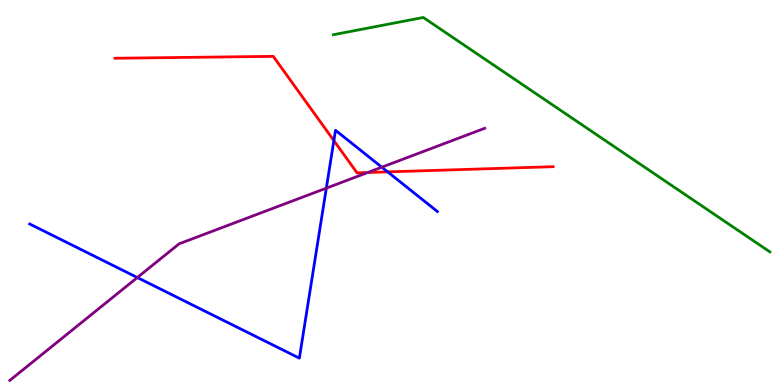[{'lines': ['blue', 'red'], 'intersections': [{'x': 4.31, 'y': 6.35}, {'x': 5.0, 'y': 5.54}]}, {'lines': ['green', 'red'], 'intersections': []}, {'lines': ['purple', 'red'], 'intersections': [{'x': 4.75, 'y': 5.52}]}, {'lines': ['blue', 'green'], 'intersections': []}, {'lines': ['blue', 'purple'], 'intersections': [{'x': 1.77, 'y': 2.79}, {'x': 4.21, 'y': 5.11}, {'x': 4.93, 'y': 5.66}]}, {'lines': ['green', 'purple'], 'intersections': []}]